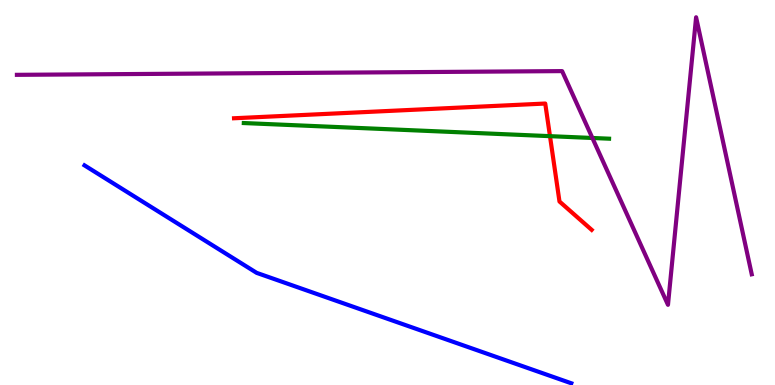[{'lines': ['blue', 'red'], 'intersections': []}, {'lines': ['green', 'red'], 'intersections': [{'x': 7.1, 'y': 6.46}]}, {'lines': ['purple', 'red'], 'intersections': []}, {'lines': ['blue', 'green'], 'intersections': []}, {'lines': ['blue', 'purple'], 'intersections': []}, {'lines': ['green', 'purple'], 'intersections': [{'x': 7.64, 'y': 6.42}]}]